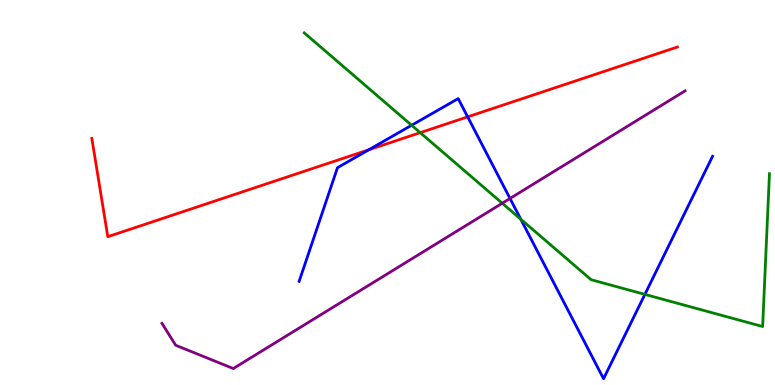[{'lines': ['blue', 'red'], 'intersections': [{'x': 4.76, 'y': 6.11}, {'x': 6.03, 'y': 6.96}]}, {'lines': ['green', 'red'], 'intersections': [{'x': 5.42, 'y': 6.55}]}, {'lines': ['purple', 'red'], 'intersections': []}, {'lines': ['blue', 'green'], 'intersections': [{'x': 5.31, 'y': 6.75}, {'x': 6.72, 'y': 4.31}, {'x': 8.32, 'y': 2.35}]}, {'lines': ['blue', 'purple'], 'intersections': [{'x': 6.58, 'y': 4.85}]}, {'lines': ['green', 'purple'], 'intersections': [{'x': 6.48, 'y': 4.72}]}]